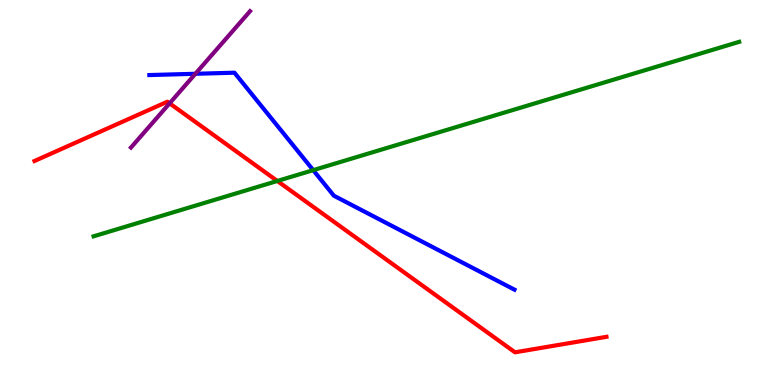[{'lines': ['blue', 'red'], 'intersections': []}, {'lines': ['green', 'red'], 'intersections': [{'x': 3.58, 'y': 5.3}]}, {'lines': ['purple', 'red'], 'intersections': [{'x': 2.19, 'y': 7.32}]}, {'lines': ['blue', 'green'], 'intersections': [{'x': 4.04, 'y': 5.58}]}, {'lines': ['blue', 'purple'], 'intersections': [{'x': 2.52, 'y': 8.08}]}, {'lines': ['green', 'purple'], 'intersections': []}]